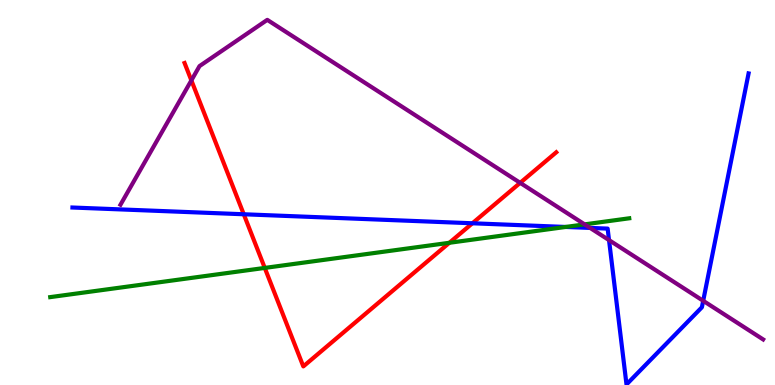[{'lines': ['blue', 'red'], 'intersections': [{'x': 3.15, 'y': 4.43}, {'x': 6.1, 'y': 4.2}]}, {'lines': ['green', 'red'], 'intersections': [{'x': 3.42, 'y': 3.04}, {'x': 5.8, 'y': 3.69}]}, {'lines': ['purple', 'red'], 'intersections': [{'x': 2.47, 'y': 7.91}, {'x': 6.71, 'y': 5.25}]}, {'lines': ['blue', 'green'], 'intersections': [{'x': 7.3, 'y': 4.11}]}, {'lines': ['blue', 'purple'], 'intersections': [{'x': 7.61, 'y': 4.08}, {'x': 7.86, 'y': 3.76}, {'x': 9.07, 'y': 2.19}]}, {'lines': ['green', 'purple'], 'intersections': [{'x': 7.54, 'y': 4.17}]}]